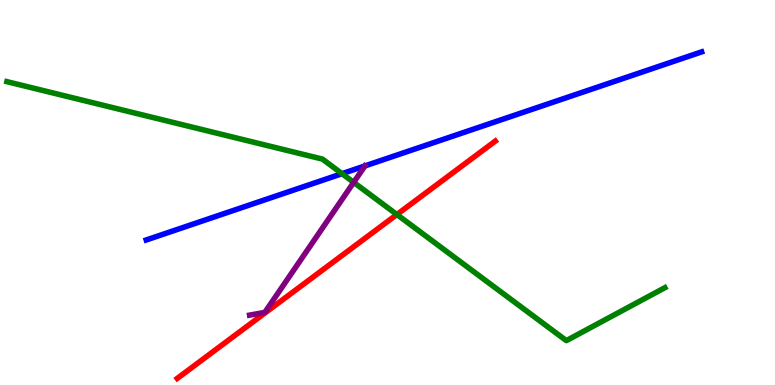[{'lines': ['blue', 'red'], 'intersections': []}, {'lines': ['green', 'red'], 'intersections': [{'x': 5.12, 'y': 4.43}]}, {'lines': ['purple', 'red'], 'intersections': []}, {'lines': ['blue', 'green'], 'intersections': [{'x': 4.41, 'y': 5.49}]}, {'lines': ['blue', 'purple'], 'intersections': [{'x': 4.71, 'y': 5.69}]}, {'lines': ['green', 'purple'], 'intersections': [{'x': 4.56, 'y': 5.26}]}]